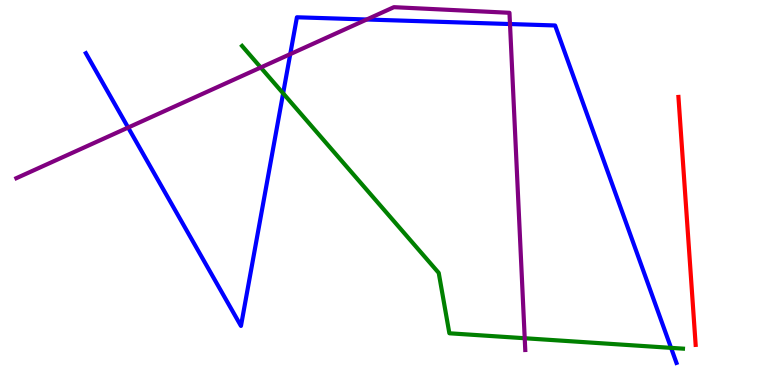[{'lines': ['blue', 'red'], 'intersections': []}, {'lines': ['green', 'red'], 'intersections': []}, {'lines': ['purple', 'red'], 'intersections': []}, {'lines': ['blue', 'green'], 'intersections': [{'x': 3.65, 'y': 7.58}, {'x': 8.66, 'y': 0.965}]}, {'lines': ['blue', 'purple'], 'intersections': [{'x': 1.65, 'y': 6.69}, {'x': 3.75, 'y': 8.59}, {'x': 4.73, 'y': 9.49}, {'x': 6.58, 'y': 9.38}]}, {'lines': ['green', 'purple'], 'intersections': [{'x': 3.36, 'y': 8.25}, {'x': 6.77, 'y': 1.21}]}]